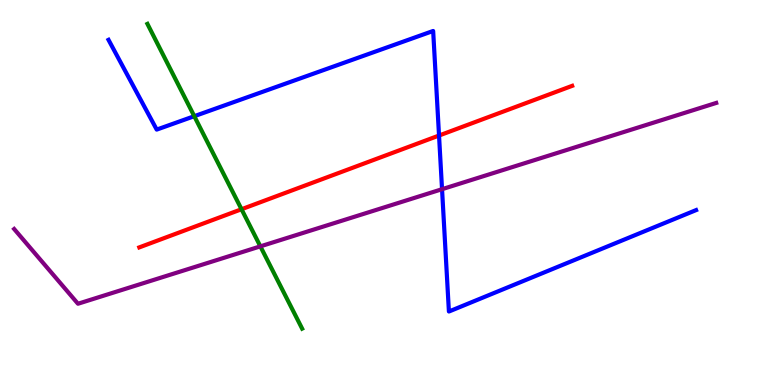[{'lines': ['blue', 'red'], 'intersections': [{'x': 5.66, 'y': 6.48}]}, {'lines': ['green', 'red'], 'intersections': [{'x': 3.12, 'y': 4.57}]}, {'lines': ['purple', 'red'], 'intersections': []}, {'lines': ['blue', 'green'], 'intersections': [{'x': 2.51, 'y': 6.98}]}, {'lines': ['blue', 'purple'], 'intersections': [{'x': 5.7, 'y': 5.09}]}, {'lines': ['green', 'purple'], 'intersections': [{'x': 3.36, 'y': 3.6}]}]